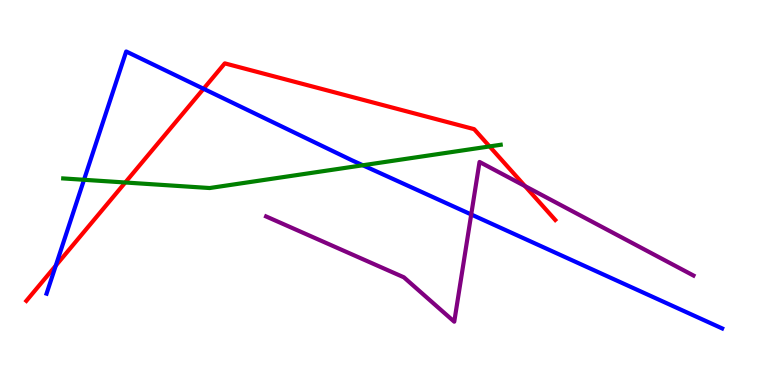[{'lines': ['blue', 'red'], 'intersections': [{'x': 0.72, 'y': 3.1}, {'x': 2.63, 'y': 7.69}]}, {'lines': ['green', 'red'], 'intersections': [{'x': 1.62, 'y': 5.26}, {'x': 6.32, 'y': 6.2}]}, {'lines': ['purple', 'red'], 'intersections': [{'x': 6.77, 'y': 5.17}]}, {'lines': ['blue', 'green'], 'intersections': [{'x': 1.08, 'y': 5.33}, {'x': 4.68, 'y': 5.71}]}, {'lines': ['blue', 'purple'], 'intersections': [{'x': 6.08, 'y': 4.43}]}, {'lines': ['green', 'purple'], 'intersections': []}]